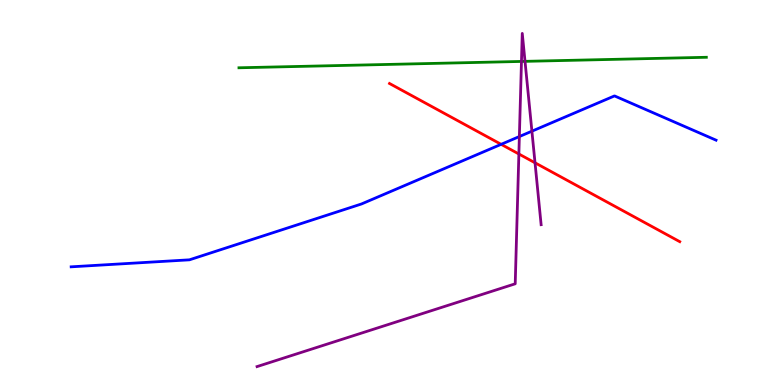[{'lines': ['blue', 'red'], 'intersections': [{'x': 6.47, 'y': 6.25}]}, {'lines': ['green', 'red'], 'intersections': []}, {'lines': ['purple', 'red'], 'intersections': [{'x': 6.7, 'y': 6.0}, {'x': 6.9, 'y': 5.77}]}, {'lines': ['blue', 'green'], 'intersections': []}, {'lines': ['blue', 'purple'], 'intersections': [{'x': 6.7, 'y': 6.45}, {'x': 6.86, 'y': 6.59}]}, {'lines': ['green', 'purple'], 'intersections': [{'x': 6.73, 'y': 8.4}, {'x': 6.77, 'y': 8.41}]}]